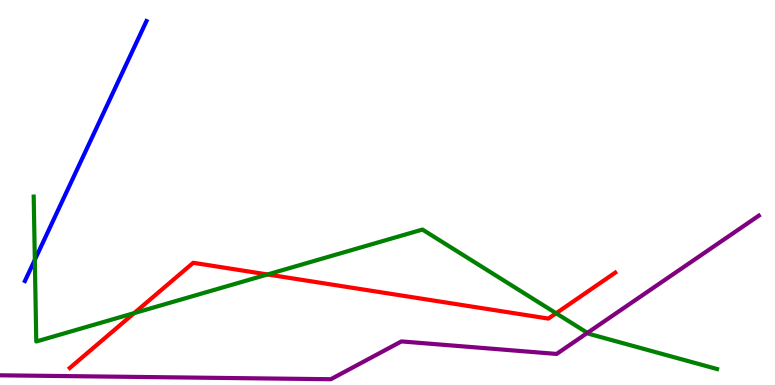[{'lines': ['blue', 'red'], 'intersections': []}, {'lines': ['green', 'red'], 'intersections': [{'x': 1.73, 'y': 1.87}, {'x': 3.45, 'y': 2.87}, {'x': 7.18, 'y': 1.86}]}, {'lines': ['purple', 'red'], 'intersections': []}, {'lines': ['blue', 'green'], 'intersections': [{'x': 0.449, 'y': 3.25}]}, {'lines': ['blue', 'purple'], 'intersections': []}, {'lines': ['green', 'purple'], 'intersections': [{'x': 7.58, 'y': 1.35}]}]